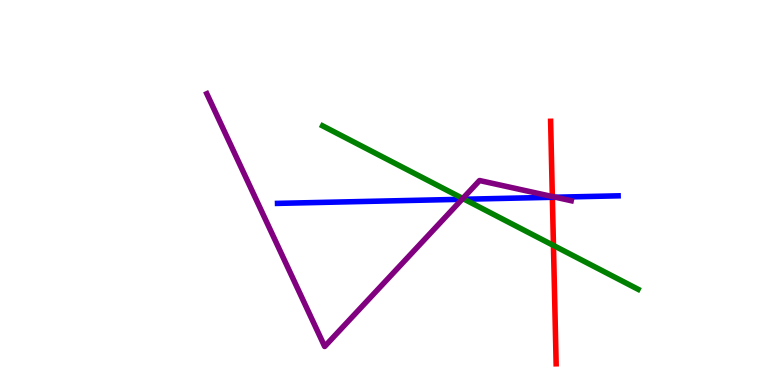[{'lines': ['blue', 'red'], 'intersections': [{'x': 7.13, 'y': 4.88}]}, {'lines': ['green', 'red'], 'intersections': [{'x': 7.14, 'y': 3.62}]}, {'lines': ['purple', 'red'], 'intersections': [{'x': 7.13, 'y': 4.89}]}, {'lines': ['blue', 'green'], 'intersections': [{'x': 5.99, 'y': 4.82}]}, {'lines': ['blue', 'purple'], 'intersections': [{'x': 5.96, 'y': 4.82}, {'x': 7.17, 'y': 4.88}]}, {'lines': ['green', 'purple'], 'intersections': [{'x': 5.97, 'y': 4.84}]}]